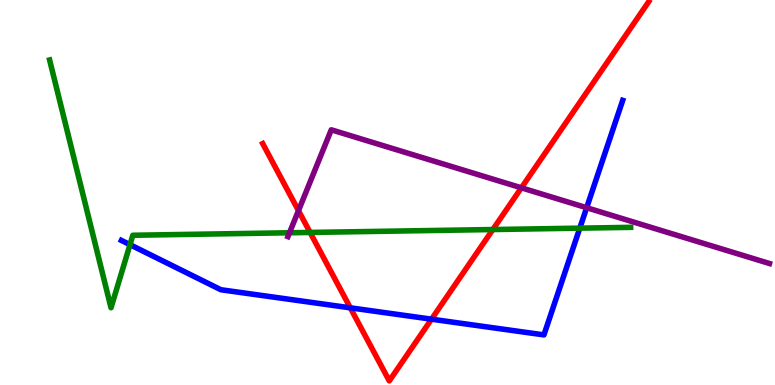[{'lines': ['blue', 'red'], 'intersections': [{'x': 4.52, 'y': 2.0}, {'x': 5.57, 'y': 1.71}]}, {'lines': ['green', 'red'], 'intersections': [{'x': 4.0, 'y': 3.96}, {'x': 6.36, 'y': 4.04}]}, {'lines': ['purple', 'red'], 'intersections': [{'x': 3.85, 'y': 4.53}, {'x': 6.73, 'y': 5.12}]}, {'lines': ['blue', 'green'], 'intersections': [{'x': 1.68, 'y': 3.64}, {'x': 7.48, 'y': 4.07}]}, {'lines': ['blue', 'purple'], 'intersections': [{'x': 7.57, 'y': 4.6}]}, {'lines': ['green', 'purple'], 'intersections': [{'x': 3.74, 'y': 3.95}]}]